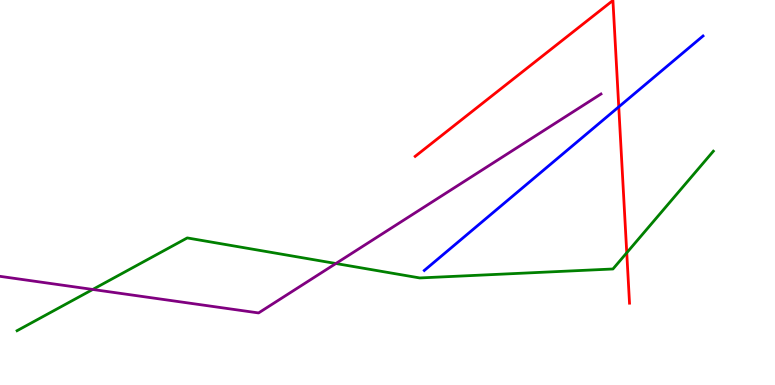[{'lines': ['blue', 'red'], 'intersections': [{'x': 7.98, 'y': 7.22}]}, {'lines': ['green', 'red'], 'intersections': [{'x': 8.09, 'y': 3.43}]}, {'lines': ['purple', 'red'], 'intersections': []}, {'lines': ['blue', 'green'], 'intersections': []}, {'lines': ['blue', 'purple'], 'intersections': []}, {'lines': ['green', 'purple'], 'intersections': [{'x': 1.2, 'y': 2.48}, {'x': 4.33, 'y': 3.16}]}]